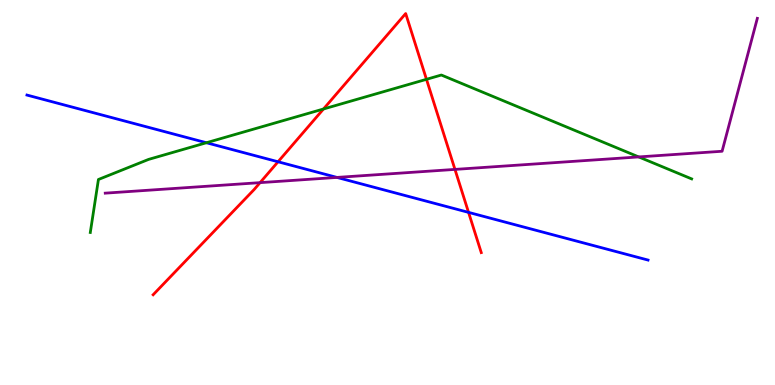[{'lines': ['blue', 'red'], 'intersections': [{'x': 3.59, 'y': 5.8}, {'x': 6.05, 'y': 4.48}]}, {'lines': ['green', 'red'], 'intersections': [{'x': 4.17, 'y': 7.17}, {'x': 5.5, 'y': 7.94}]}, {'lines': ['purple', 'red'], 'intersections': [{'x': 3.36, 'y': 5.26}, {'x': 5.87, 'y': 5.6}]}, {'lines': ['blue', 'green'], 'intersections': [{'x': 2.66, 'y': 6.29}]}, {'lines': ['blue', 'purple'], 'intersections': [{'x': 4.35, 'y': 5.39}]}, {'lines': ['green', 'purple'], 'intersections': [{'x': 8.24, 'y': 5.92}]}]